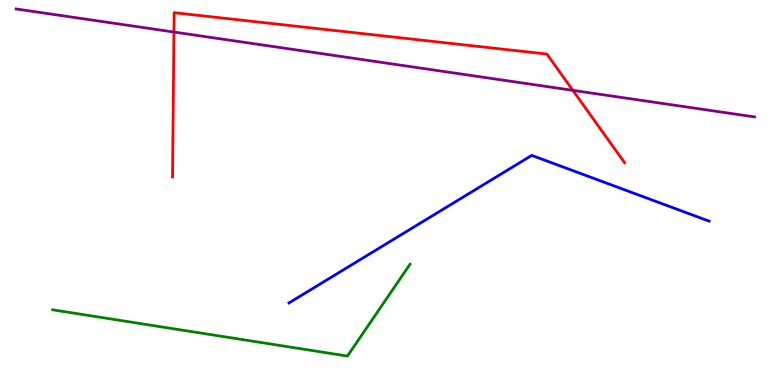[{'lines': ['blue', 'red'], 'intersections': []}, {'lines': ['green', 'red'], 'intersections': []}, {'lines': ['purple', 'red'], 'intersections': [{'x': 2.24, 'y': 9.17}, {'x': 7.39, 'y': 7.65}]}, {'lines': ['blue', 'green'], 'intersections': []}, {'lines': ['blue', 'purple'], 'intersections': []}, {'lines': ['green', 'purple'], 'intersections': []}]